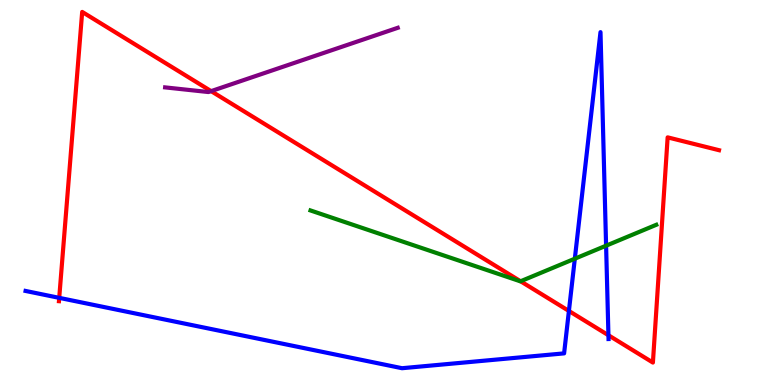[{'lines': ['blue', 'red'], 'intersections': [{'x': 0.764, 'y': 2.26}, {'x': 7.34, 'y': 1.92}, {'x': 7.85, 'y': 1.29}]}, {'lines': ['green', 'red'], 'intersections': [{'x': 6.72, 'y': 2.69}]}, {'lines': ['purple', 'red'], 'intersections': [{'x': 2.72, 'y': 7.63}]}, {'lines': ['blue', 'green'], 'intersections': [{'x': 7.42, 'y': 3.28}, {'x': 7.82, 'y': 3.62}]}, {'lines': ['blue', 'purple'], 'intersections': []}, {'lines': ['green', 'purple'], 'intersections': []}]